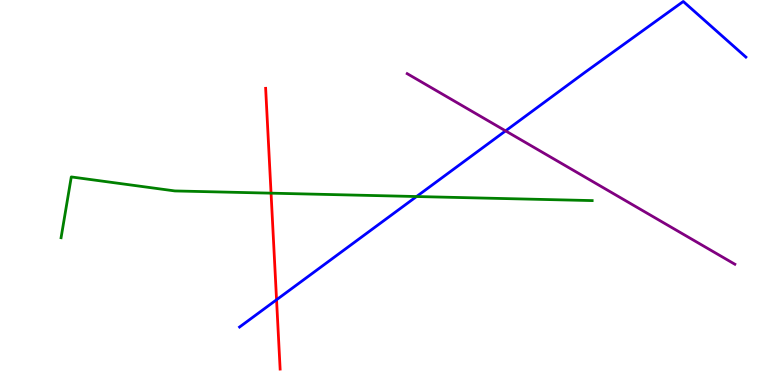[{'lines': ['blue', 'red'], 'intersections': [{'x': 3.57, 'y': 2.21}]}, {'lines': ['green', 'red'], 'intersections': [{'x': 3.5, 'y': 4.98}]}, {'lines': ['purple', 'red'], 'intersections': []}, {'lines': ['blue', 'green'], 'intersections': [{'x': 5.37, 'y': 4.9}]}, {'lines': ['blue', 'purple'], 'intersections': [{'x': 6.52, 'y': 6.6}]}, {'lines': ['green', 'purple'], 'intersections': []}]